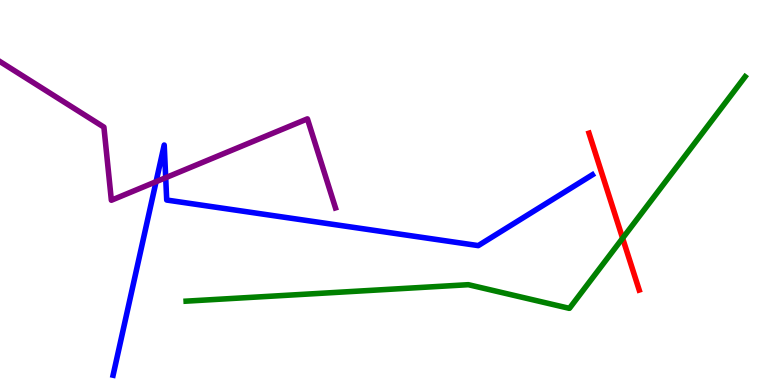[{'lines': ['blue', 'red'], 'intersections': []}, {'lines': ['green', 'red'], 'intersections': [{'x': 8.03, 'y': 3.81}]}, {'lines': ['purple', 'red'], 'intersections': []}, {'lines': ['blue', 'green'], 'intersections': []}, {'lines': ['blue', 'purple'], 'intersections': [{'x': 2.01, 'y': 5.28}, {'x': 2.14, 'y': 5.38}]}, {'lines': ['green', 'purple'], 'intersections': []}]